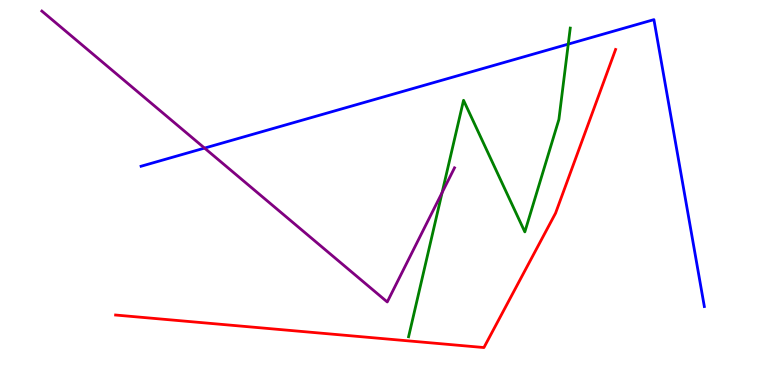[{'lines': ['blue', 'red'], 'intersections': []}, {'lines': ['green', 'red'], 'intersections': []}, {'lines': ['purple', 'red'], 'intersections': []}, {'lines': ['blue', 'green'], 'intersections': [{'x': 7.33, 'y': 8.85}]}, {'lines': ['blue', 'purple'], 'intersections': [{'x': 2.64, 'y': 6.15}]}, {'lines': ['green', 'purple'], 'intersections': [{'x': 5.7, 'y': 5.0}]}]